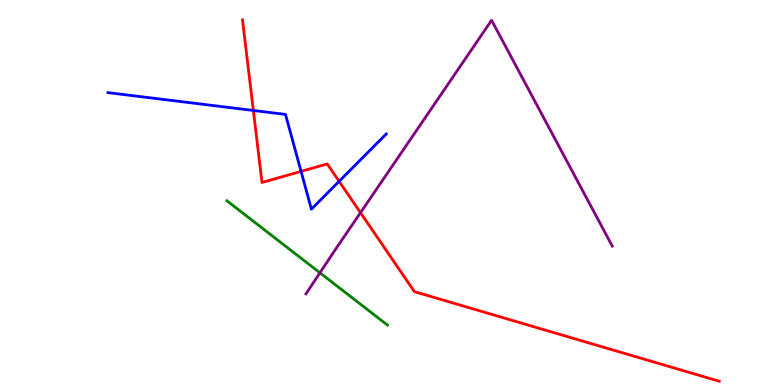[{'lines': ['blue', 'red'], 'intersections': [{'x': 3.27, 'y': 7.13}, {'x': 3.88, 'y': 5.55}, {'x': 4.38, 'y': 5.29}]}, {'lines': ['green', 'red'], 'intersections': []}, {'lines': ['purple', 'red'], 'intersections': [{'x': 4.65, 'y': 4.48}]}, {'lines': ['blue', 'green'], 'intersections': []}, {'lines': ['blue', 'purple'], 'intersections': []}, {'lines': ['green', 'purple'], 'intersections': [{'x': 4.13, 'y': 2.91}]}]